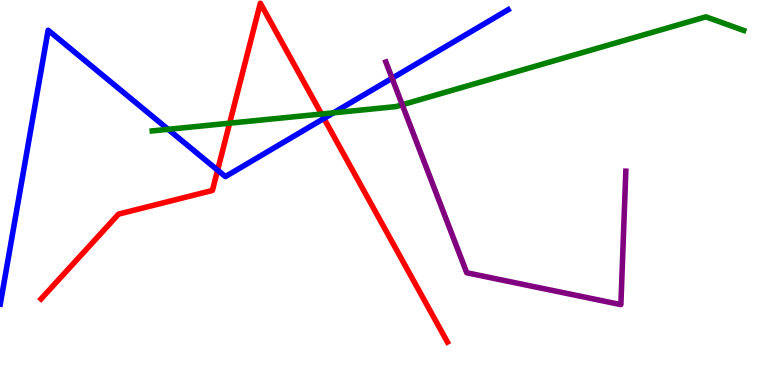[{'lines': ['blue', 'red'], 'intersections': [{'x': 2.81, 'y': 5.58}, {'x': 4.18, 'y': 6.92}]}, {'lines': ['green', 'red'], 'intersections': [{'x': 2.96, 'y': 6.8}, {'x': 4.15, 'y': 7.04}]}, {'lines': ['purple', 'red'], 'intersections': []}, {'lines': ['blue', 'green'], 'intersections': [{'x': 2.17, 'y': 6.64}, {'x': 4.3, 'y': 7.07}]}, {'lines': ['blue', 'purple'], 'intersections': [{'x': 5.06, 'y': 7.97}]}, {'lines': ['green', 'purple'], 'intersections': [{'x': 5.19, 'y': 7.28}]}]